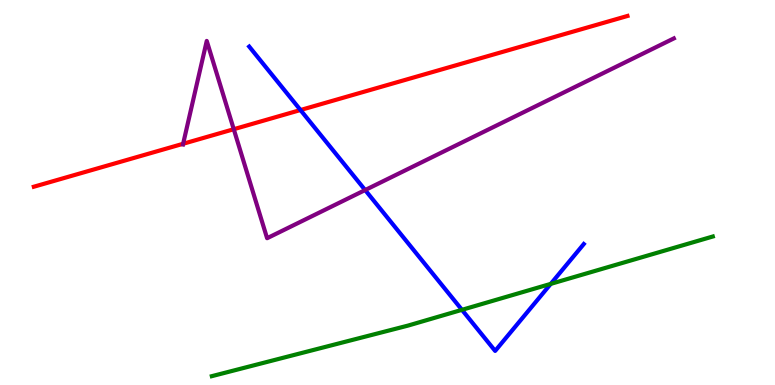[{'lines': ['blue', 'red'], 'intersections': [{'x': 3.88, 'y': 7.14}]}, {'lines': ['green', 'red'], 'intersections': []}, {'lines': ['purple', 'red'], 'intersections': [{'x': 2.36, 'y': 6.27}, {'x': 3.02, 'y': 6.64}]}, {'lines': ['blue', 'green'], 'intersections': [{'x': 5.96, 'y': 1.95}, {'x': 7.11, 'y': 2.63}]}, {'lines': ['blue', 'purple'], 'intersections': [{'x': 4.71, 'y': 5.06}]}, {'lines': ['green', 'purple'], 'intersections': []}]